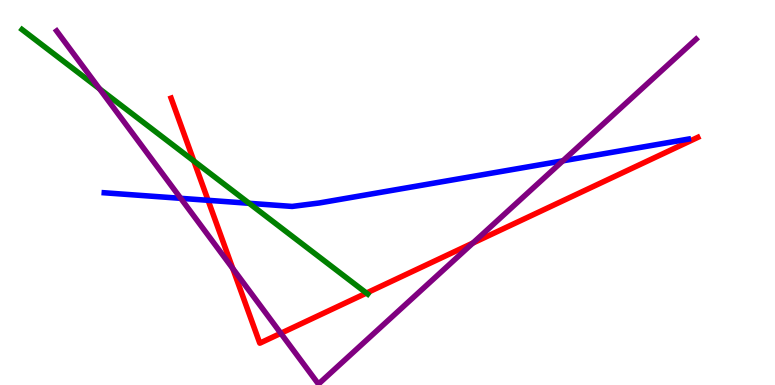[{'lines': ['blue', 'red'], 'intersections': [{'x': 2.68, 'y': 4.8}]}, {'lines': ['green', 'red'], 'intersections': [{'x': 2.5, 'y': 5.82}, {'x': 4.73, 'y': 2.39}]}, {'lines': ['purple', 'red'], 'intersections': [{'x': 3.0, 'y': 3.03}, {'x': 3.62, 'y': 1.34}, {'x': 6.1, 'y': 3.69}]}, {'lines': ['blue', 'green'], 'intersections': [{'x': 3.21, 'y': 4.72}]}, {'lines': ['blue', 'purple'], 'intersections': [{'x': 2.33, 'y': 4.85}, {'x': 7.26, 'y': 5.82}]}, {'lines': ['green', 'purple'], 'intersections': [{'x': 1.28, 'y': 7.69}]}]